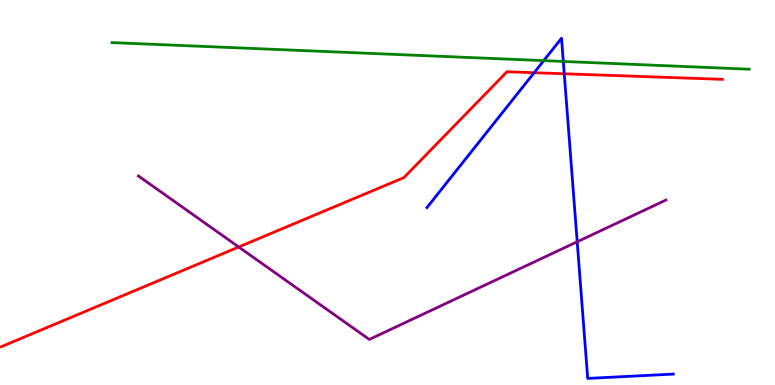[{'lines': ['blue', 'red'], 'intersections': [{'x': 6.89, 'y': 8.11}, {'x': 7.28, 'y': 8.08}]}, {'lines': ['green', 'red'], 'intersections': []}, {'lines': ['purple', 'red'], 'intersections': [{'x': 3.08, 'y': 3.58}]}, {'lines': ['blue', 'green'], 'intersections': [{'x': 7.02, 'y': 8.43}, {'x': 7.27, 'y': 8.4}]}, {'lines': ['blue', 'purple'], 'intersections': [{'x': 7.45, 'y': 3.72}]}, {'lines': ['green', 'purple'], 'intersections': []}]